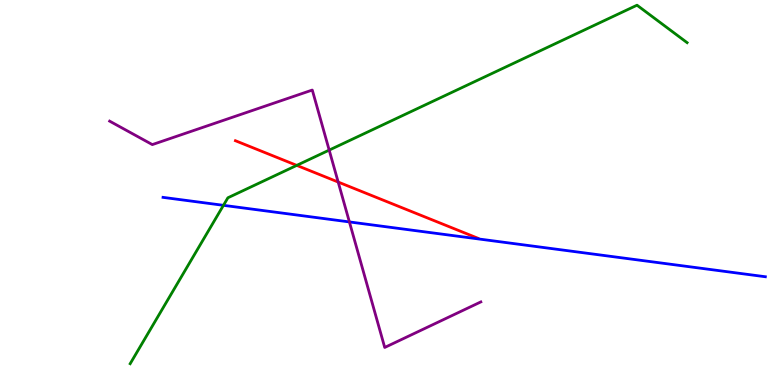[{'lines': ['blue', 'red'], 'intersections': []}, {'lines': ['green', 'red'], 'intersections': [{'x': 3.83, 'y': 5.7}]}, {'lines': ['purple', 'red'], 'intersections': [{'x': 4.36, 'y': 5.27}]}, {'lines': ['blue', 'green'], 'intersections': [{'x': 2.88, 'y': 4.67}]}, {'lines': ['blue', 'purple'], 'intersections': [{'x': 4.51, 'y': 4.24}]}, {'lines': ['green', 'purple'], 'intersections': [{'x': 4.25, 'y': 6.1}]}]